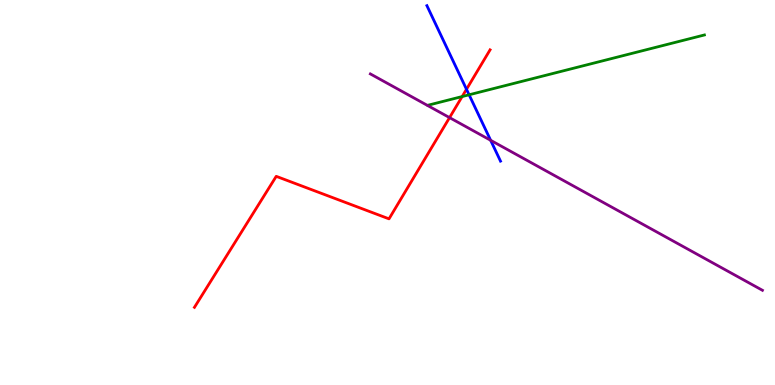[{'lines': ['blue', 'red'], 'intersections': [{'x': 6.02, 'y': 7.68}]}, {'lines': ['green', 'red'], 'intersections': [{'x': 5.96, 'y': 7.49}]}, {'lines': ['purple', 'red'], 'intersections': [{'x': 5.8, 'y': 6.95}]}, {'lines': ['blue', 'green'], 'intersections': [{'x': 6.05, 'y': 7.54}]}, {'lines': ['blue', 'purple'], 'intersections': [{'x': 6.33, 'y': 6.36}]}, {'lines': ['green', 'purple'], 'intersections': []}]